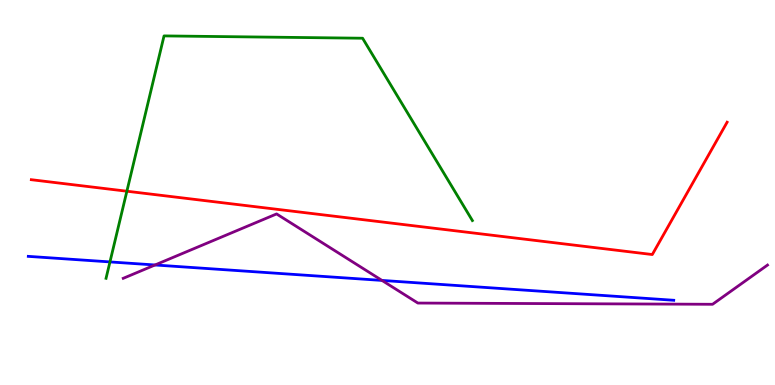[{'lines': ['blue', 'red'], 'intersections': []}, {'lines': ['green', 'red'], 'intersections': [{'x': 1.64, 'y': 5.03}]}, {'lines': ['purple', 'red'], 'intersections': []}, {'lines': ['blue', 'green'], 'intersections': [{'x': 1.42, 'y': 3.2}]}, {'lines': ['blue', 'purple'], 'intersections': [{'x': 2.0, 'y': 3.12}, {'x': 4.93, 'y': 2.72}]}, {'lines': ['green', 'purple'], 'intersections': []}]